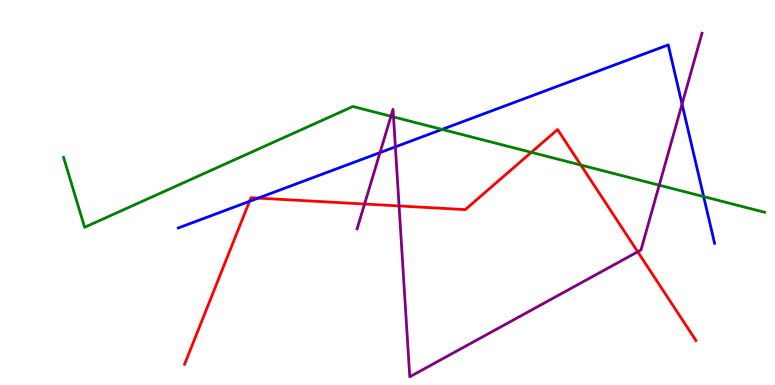[{'lines': ['blue', 'red'], 'intersections': [{'x': 3.22, 'y': 4.77}, {'x': 3.33, 'y': 4.85}]}, {'lines': ['green', 'red'], 'intersections': [{'x': 6.86, 'y': 6.04}, {'x': 7.49, 'y': 5.71}]}, {'lines': ['purple', 'red'], 'intersections': [{'x': 4.7, 'y': 4.7}, {'x': 5.15, 'y': 4.65}, {'x': 8.23, 'y': 3.46}]}, {'lines': ['blue', 'green'], 'intersections': [{'x': 5.7, 'y': 6.64}, {'x': 9.08, 'y': 4.89}]}, {'lines': ['blue', 'purple'], 'intersections': [{'x': 4.9, 'y': 6.04}, {'x': 5.1, 'y': 6.19}, {'x': 8.8, 'y': 7.3}]}, {'lines': ['green', 'purple'], 'intersections': [{'x': 5.04, 'y': 6.98}, {'x': 5.08, 'y': 6.96}, {'x': 8.51, 'y': 5.19}]}]